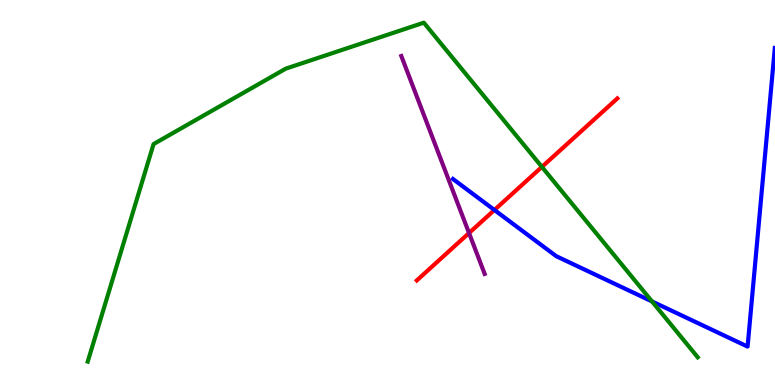[{'lines': ['blue', 'red'], 'intersections': [{'x': 6.38, 'y': 4.55}]}, {'lines': ['green', 'red'], 'intersections': [{'x': 6.99, 'y': 5.66}]}, {'lines': ['purple', 'red'], 'intersections': [{'x': 6.05, 'y': 3.95}]}, {'lines': ['blue', 'green'], 'intersections': [{'x': 8.41, 'y': 2.17}]}, {'lines': ['blue', 'purple'], 'intersections': []}, {'lines': ['green', 'purple'], 'intersections': []}]